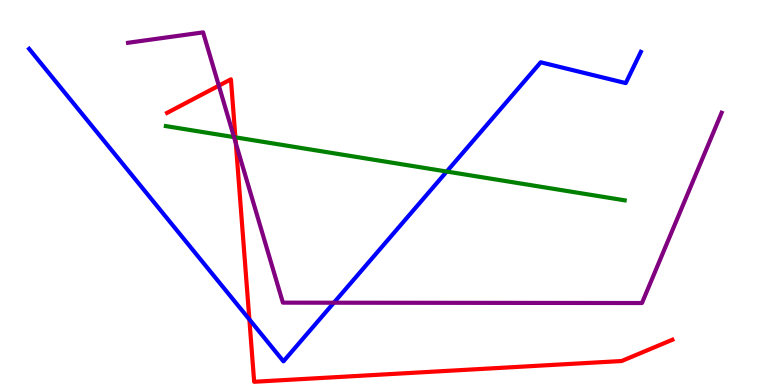[{'lines': ['blue', 'red'], 'intersections': [{'x': 3.22, 'y': 1.7}]}, {'lines': ['green', 'red'], 'intersections': [{'x': 3.04, 'y': 6.43}]}, {'lines': ['purple', 'red'], 'intersections': [{'x': 2.82, 'y': 7.77}, {'x': 3.04, 'y': 6.28}]}, {'lines': ['blue', 'green'], 'intersections': [{'x': 5.76, 'y': 5.54}]}, {'lines': ['blue', 'purple'], 'intersections': [{'x': 4.31, 'y': 2.14}]}, {'lines': ['green', 'purple'], 'intersections': [{'x': 3.02, 'y': 6.44}]}]